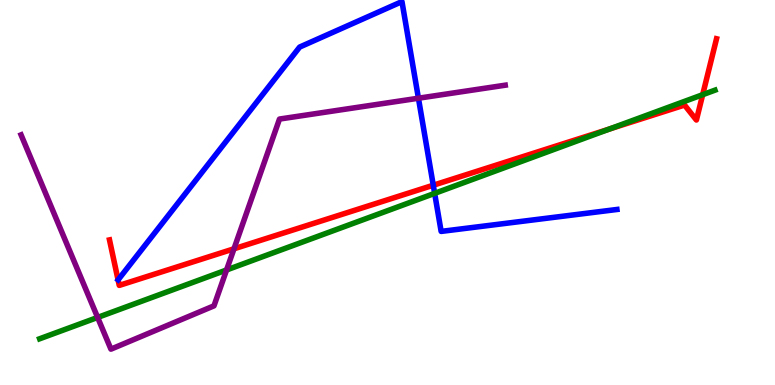[{'lines': ['blue', 'red'], 'intersections': [{'x': 5.59, 'y': 5.19}]}, {'lines': ['green', 'red'], 'intersections': [{'x': 7.86, 'y': 6.65}, {'x': 9.07, 'y': 7.54}]}, {'lines': ['purple', 'red'], 'intersections': [{'x': 3.02, 'y': 3.54}]}, {'lines': ['blue', 'green'], 'intersections': [{'x': 5.61, 'y': 4.98}]}, {'lines': ['blue', 'purple'], 'intersections': [{'x': 5.4, 'y': 7.45}]}, {'lines': ['green', 'purple'], 'intersections': [{'x': 1.26, 'y': 1.75}, {'x': 2.92, 'y': 2.99}]}]